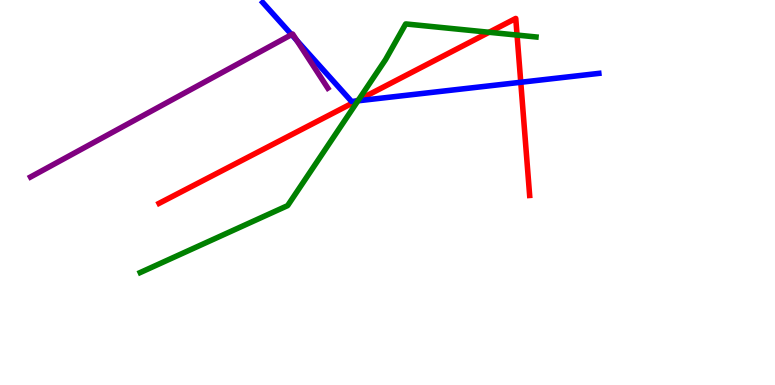[{'lines': ['blue', 'red'], 'intersections': [{'x': 4.6, 'y': 7.38}, {'x': 6.72, 'y': 7.86}]}, {'lines': ['green', 'red'], 'intersections': [{'x': 4.63, 'y': 7.4}, {'x': 6.31, 'y': 9.16}, {'x': 6.67, 'y': 9.09}]}, {'lines': ['purple', 'red'], 'intersections': []}, {'lines': ['blue', 'green'], 'intersections': [{'x': 4.62, 'y': 7.38}]}, {'lines': ['blue', 'purple'], 'intersections': [{'x': 3.76, 'y': 9.1}, {'x': 3.83, 'y': 8.95}]}, {'lines': ['green', 'purple'], 'intersections': []}]